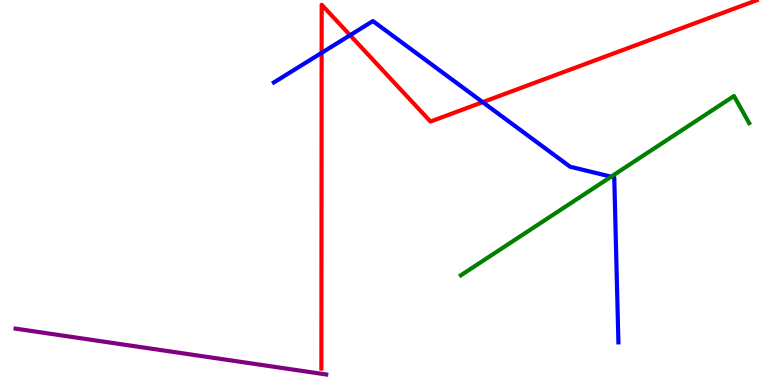[{'lines': ['blue', 'red'], 'intersections': [{'x': 4.15, 'y': 8.63}, {'x': 4.52, 'y': 9.09}, {'x': 6.23, 'y': 7.35}]}, {'lines': ['green', 'red'], 'intersections': []}, {'lines': ['purple', 'red'], 'intersections': []}, {'lines': ['blue', 'green'], 'intersections': [{'x': 7.89, 'y': 5.41}]}, {'lines': ['blue', 'purple'], 'intersections': []}, {'lines': ['green', 'purple'], 'intersections': []}]